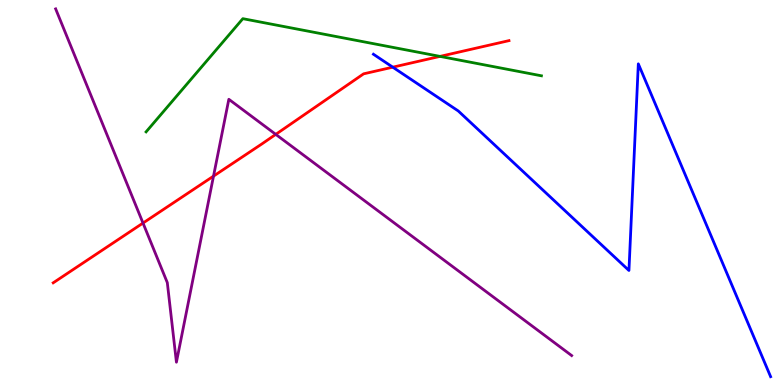[{'lines': ['blue', 'red'], 'intersections': [{'x': 5.07, 'y': 8.26}]}, {'lines': ['green', 'red'], 'intersections': [{'x': 5.68, 'y': 8.54}]}, {'lines': ['purple', 'red'], 'intersections': [{'x': 1.85, 'y': 4.21}, {'x': 2.76, 'y': 5.43}, {'x': 3.56, 'y': 6.51}]}, {'lines': ['blue', 'green'], 'intersections': []}, {'lines': ['blue', 'purple'], 'intersections': []}, {'lines': ['green', 'purple'], 'intersections': []}]